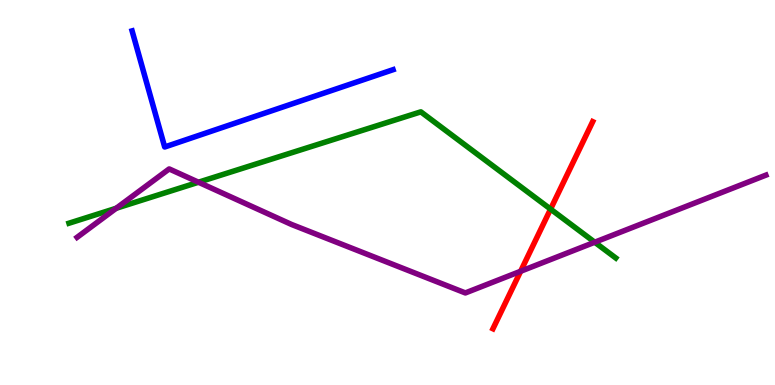[{'lines': ['blue', 'red'], 'intersections': []}, {'lines': ['green', 'red'], 'intersections': [{'x': 7.1, 'y': 4.57}]}, {'lines': ['purple', 'red'], 'intersections': [{'x': 6.72, 'y': 2.95}]}, {'lines': ['blue', 'green'], 'intersections': []}, {'lines': ['blue', 'purple'], 'intersections': []}, {'lines': ['green', 'purple'], 'intersections': [{'x': 1.5, 'y': 4.59}, {'x': 2.56, 'y': 5.27}, {'x': 7.67, 'y': 3.71}]}]